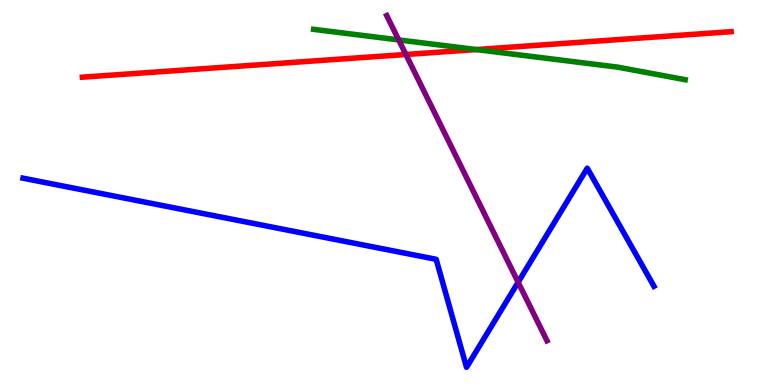[{'lines': ['blue', 'red'], 'intersections': []}, {'lines': ['green', 'red'], 'intersections': [{'x': 6.15, 'y': 8.71}]}, {'lines': ['purple', 'red'], 'intersections': [{'x': 5.24, 'y': 8.58}]}, {'lines': ['blue', 'green'], 'intersections': []}, {'lines': ['blue', 'purple'], 'intersections': [{'x': 6.69, 'y': 2.67}]}, {'lines': ['green', 'purple'], 'intersections': [{'x': 5.14, 'y': 8.96}]}]